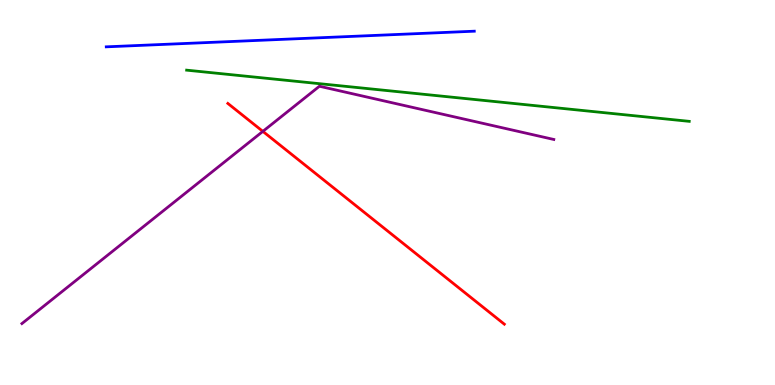[{'lines': ['blue', 'red'], 'intersections': []}, {'lines': ['green', 'red'], 'intersections': []}, {'lines': ['purple', 'red'], 'intersections': [{'x': 3.39, 'y': 6.59}]}, {'lines': ['blue', 'green'], 'intersections': []}, {'lines': ['blue', 'purple'], 'intersections': []}, {'lines': ['green', 'purple'], 'intersections': []}]